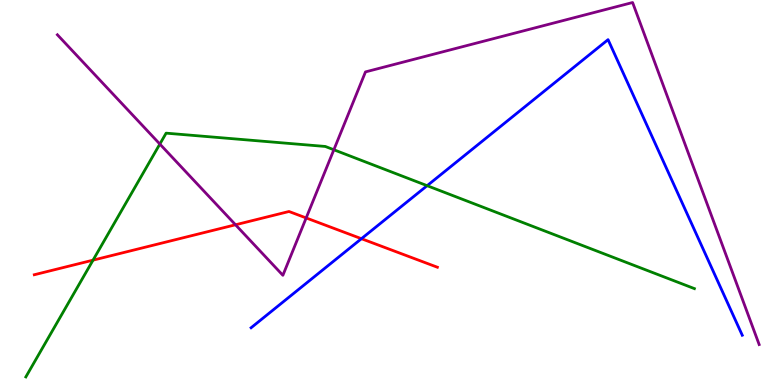[{'lines': ['blue', 'red'], 'intersections': [{'x': 4.66, 'y': 3.8}]}, {'lines': ['green', 'red'], 'intersections': [{'x': 1.2, 'y': 3.24}]}, {'lines': ['purple', 'red'], 'intersections': [{'x': 3.04, 'y': 4.16}, {'x': 3.95, 'y': 4.34}]}, {'lines': ['blue', 'green'], 'intersections': [{'x': 5.51, 'y': 5.18}]}, {'lines': ['blue', 'purple'], 'intersections': []}, {'lines': ['green', 'purple'], 'intersections': [{'x': 2.06, 'y': 6.26}, {'x': 4.31, 'y': 6.11}]}]